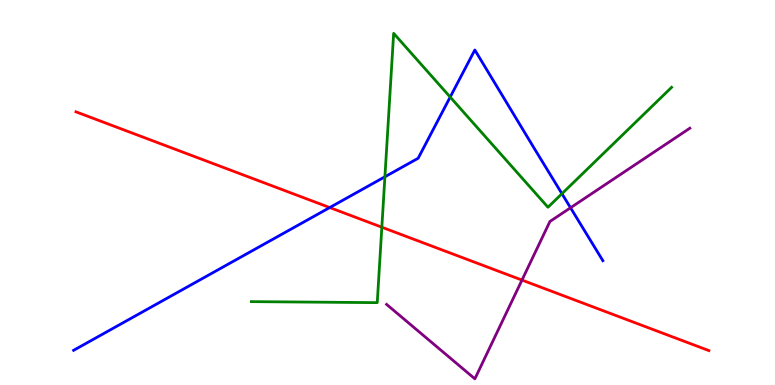[{'lines': ['blue', 'red'], 'intersections': [{'x': 4.25, 'y': 4.61}]}, {'lines': ['green', 'red'], 'intersections': [{'x': 4.93, 'y': 4.1}]}, {'lines': ['purple', 'red'], 'intersections': [{'x': 6.74, 'y': 2.73}]}, {'lines': ['blue', 'green'], 'intersections': [{'x': 4.97, 'y': 5.41}, {'x': 5.81, 'y': 7.48}, {'x': 7.25, 'y': 4.97}]}, {'lines': ['blue', 'purple'], 'intersections': [{'x': 7.36, 'y': 4.6}]}, {'lines': ['green', 'purple'], 'intersections': []}]